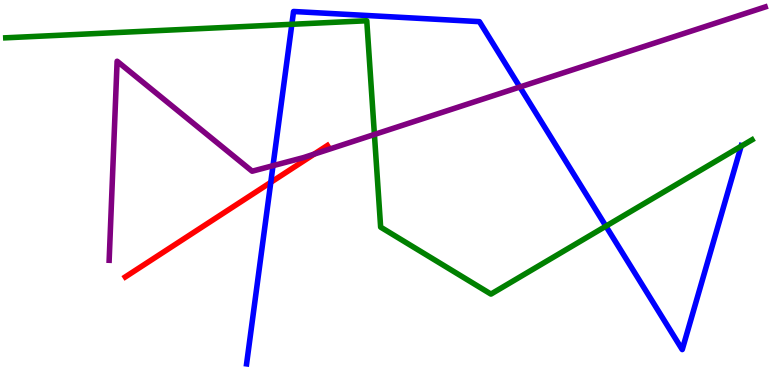[{'lines': ['blue', 'red'], 'intersections': [{'x': 3.49, 'y': 5.26}]}, {'lines': ['green', 'red'], 'intersections': []}, {'lines': ['purple', 'red'], 'intersections': [{'x': 4.05, 'y': 6.0}]}, {'lines': ['blue', 'green'], 'intersections': [{'x': 3.77, 'y': 9.37}, {'x': 7.82, 'y': 4.13}, {'x': 9.56, 'y': 6.2}]}, {'lines': ['blue', 'purple'], 'intersections': [{'x': 3.52, 'y': 5.7}, {'x': 6.71, 'y': 7.74}]}, {'lines': ['green', 'purple'], 'intersections': [{'x': 4.83, 'y': 6.51}]}]